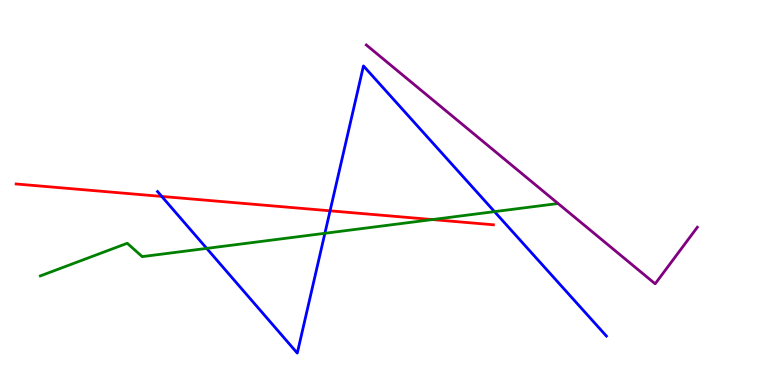[{'lines': ['blue', 'red'], 'intersections': [{'x': 2.09, 'y': 4.9}, {'x': 4.26, 'y': 4.52}]}, {'lines': ['green', 'red'], 'intersections': [{'x': 5.58, 'y': 4.3}]}, {'lines': ['purple', 'red'], 'intersections': []}, {'lines': ['blue', 'green'], 'intersections': [{'x': 2.67, 'y': 3.55}, {'x': 4.19, 'y': 3.94}, {'x': 6.38, 'y': 4.5}]}, {'lines': ['blue', 'purple'], 'intersections': []}, {'lines': ['green', 'purple'], 'intersections': []}]